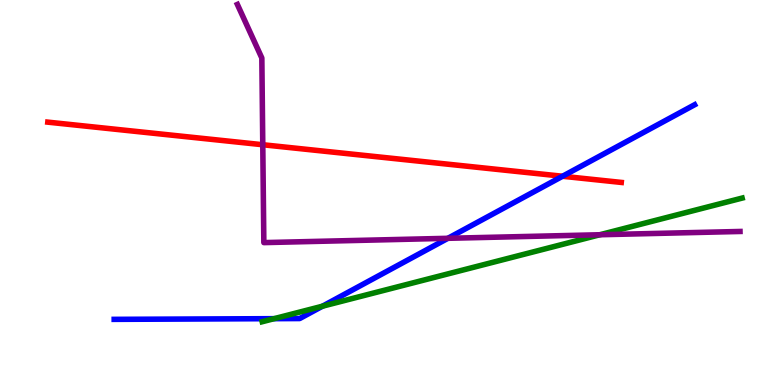[{'lines': ['blue', 'red'], 'intersections': [{'x': 7.26, 'y': 5.42}]}, {'lines': ['green', 'red'], 'intersections': []}, {'lines': ['purple', 'red'], 'intersections': [{'x': 3.39, 'y': 6.24}]}, {'lines': ['blue', 'green'], 'intersections': [{'x': 3.54, 'y': 1.72}, {'x': 4.16, 'y': 2.05}]}, {'lines': ['blue', 'purple'], 'intersections': [{'x': 5.78, 'y': 3.81}]}, {'lines': ['green', 'purple'], 'intersections': [{'x': 7.74, 'y': 3.9}]}]